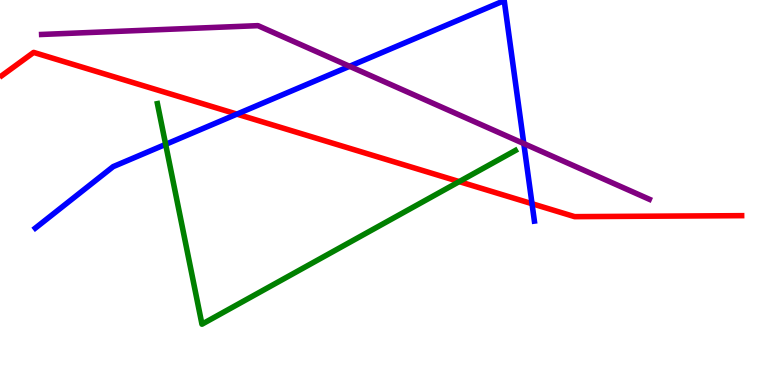[{'lines': ['blue', 'red'], 'intersections': [{'x': 3.06, 'y': 7.04}, {'x': 6.86, 'y': 4.71}]}, {'lines': ['green', 'red'], 'intersections': [{'x': 5.93, 'y': 5.28}]}, {'lines': ['purple', 'red'], 'intersections': []}, {'lines': ['blue', 'green'], 'intersections': [{'x': 2.14, 'y': 6.25}]}, {'lines': ['blue', 'purple'], 'intersections': [{'x': 4.51, 'y': 8.28}, {'x': 6.76, 'y': 6.27}]}, {'lines': ['green', 'purple'], 'intersections': []}]